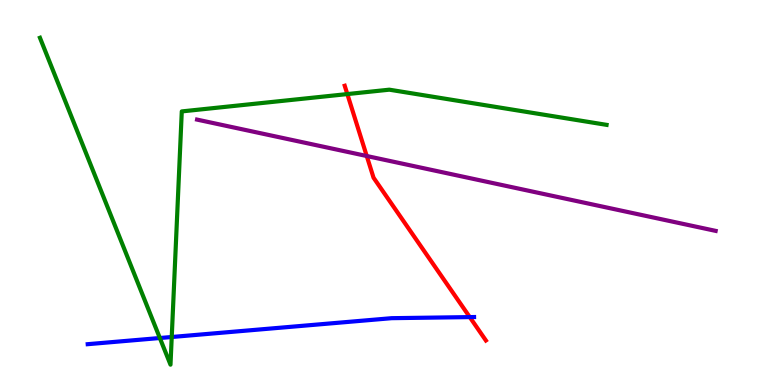[{'lines': ['blue', 'red'], 'intersections': [{'x': 6.06, 'y': 1.76}]}, {'lines': ['green', 'red'], 'intersections': [{'x': 4.48, 'y': 7.56}]}, {'lines': ['purple', 'red'], 'intersections': [{'x': 4.73, 'y': 5.95}]}, {'lines': ['blue', 'green'], 'intersections': [{'x': 2.06, 'y': 1.22}, {'x': 2.22, 'y': 1.25}]}, {'lines': ['blue', 'purple'], 'intersections': []}, {'lines': ['green', 'purple'], 'intersections': []}]